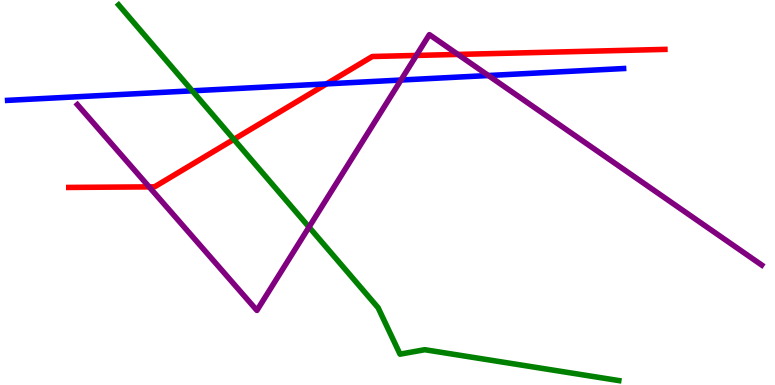[{'lines': ['blue', 'red'], 'intersections': [{'x': 4.21, 'y': 7.82}]}, {'lines': ['green', 'red'], 'intersections': [{'x': 3.02, 'y': 6.38}]}, {'lines': ['purple', 'red'], 'intersections': [{'x': 1.92, 'y': 5.15}, {'x': 5.37, 'y': 8.56}, {'x': 5.91, 'y': 8.59}]}, {'lines': ['blue', 'green'], 'intersections': [{'x': 2.48, 'y': 7.64}]}, {'lines': ['blue', 'purple'], 'intersections': [{'x': 5.17, 'y': 7.92}, {'x': 6.3, 'y': 8.04}]}, {'lines': ['green', 'purple'], 'intersections': [{'x': 3.99, 'y': 4.1}]}]